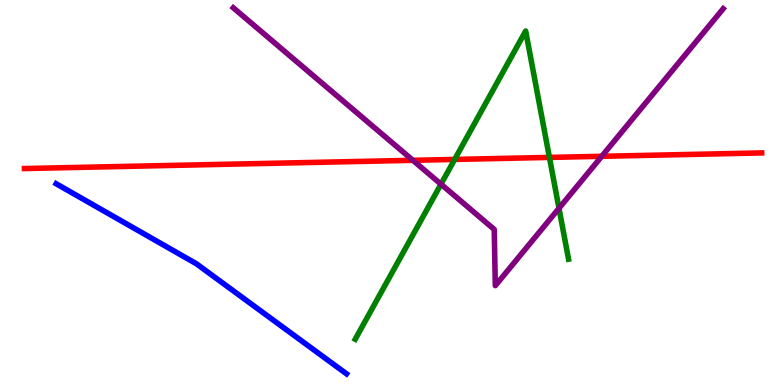[{'lines': ['blue', 'red'], 'intersections': []}, {'lines': ['green', 'red'], 'intersections': [{'x': 5.87, 'y': 5.86}, {'x': 7.09, 'y': 5.91}]}, {'lines': ['purple', 'red'], 'intersections': [{'x': 5.33, 'y': 5.84}, {'x': 7.76, 'y': 5.94}]}, {'lines': ['blue', 'green'], 'intersections': []}, {'lines': ['blue', 'purple'], 'intersections': []}, {'lines': ['green', 'purple'], 'intersections': [{'x': 5.69, 'y': 5.22}, {'x': 7.21, 'y': 4.59}]}]